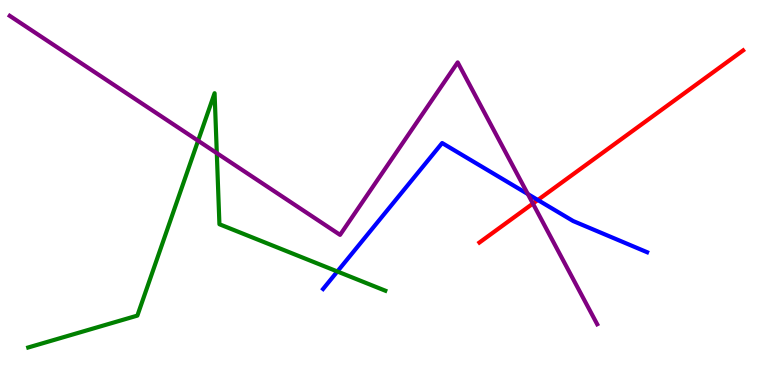[{'lines': ['blue', 'red'], 'intersections': [{'x': 6.94, 'y': 4.81}]}, {'lines': ['green', 'red'], 'intersections': []}, {'lines': ['purple', 'red'], 'intersections': [{'x': 6.88, 'y': 4.71}]}, {'lines': ['blue', 'green'], 'intersections': [{'x': 4.35, 'y': 2.95}]}, {'lines': ['blue', 'purple'], 'intersections': [{'x': 6.81, 'y': 4.96}]}, {'lines': ['green', 'purple'], 'intersections': [{'x': 2.56, 'y': 6.34}, {'x': 2.8, 'y': 6.02}]}]